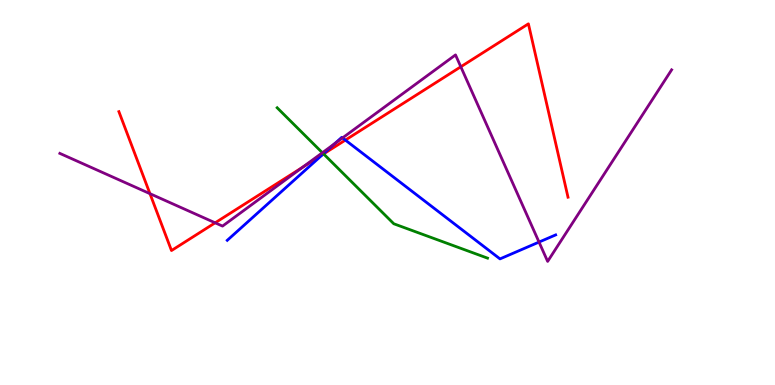[{'lines': ['blue', 'red'], 'intersections': [{'x': 4.16, 'y': 5.99}, {'x': 4.46, 'y': 6.36}]}, {'lines': ['green', 'red'], 'intersections': [{'x': 4.18, 'y': 6.0}]}, {'lines': ['purple', 'red'], 'intersections': [{'x': 1.93, 'y': 4.97}, {'x': 2.78, 'y': 4.21}, {'x': 3.9, 'y': 5.65}, {'x': 5.95, 'y': 8.27}]}, {'lines': ['blue', 'green'], 'intersections': [{'x': 4.17, 'y': 6.01}]}, {'lines': ['blue', 'purple'], 'intersections': [{'x': 4.32, 'y': 6.27}, {'x': 4.42, 'y': 6.42}, {'x': 6.96, 'y': 3.71}]}, {'lines': ['green', 'purple'], 'intersections': [{'x': 4.16, 'y': 6.03}]}]